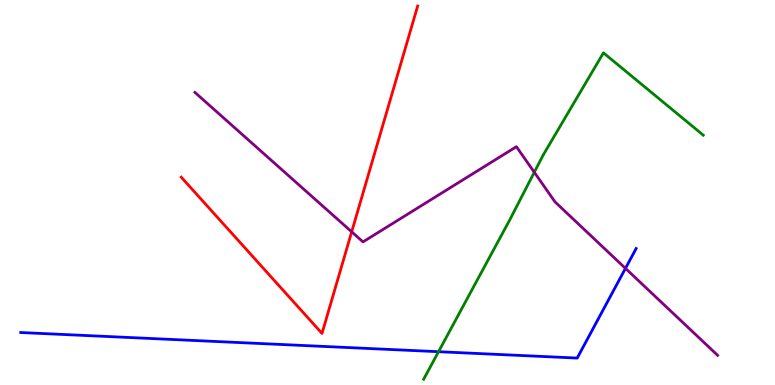[{'lines': ['blue', 'red'], 'intersections': []}, {'lines': ['green', 'red'], 'intersections': []}, {'lines': ['purple', 'red'], 'intersections': [{'x': 4.54, 'y': 3.98}]}, {'lines': ['blue', 'green'], 'intersections': [{'x': 5.66, 'y': 0.865}]}, {'lines': ['blue', 'purple'], 'intersections': [{'x': 8.07, 'y': 3.03}]}, {'lines': ['green', 'purple'], 'intersections': [{'x': 6.89, 'y': 5.53}]}]